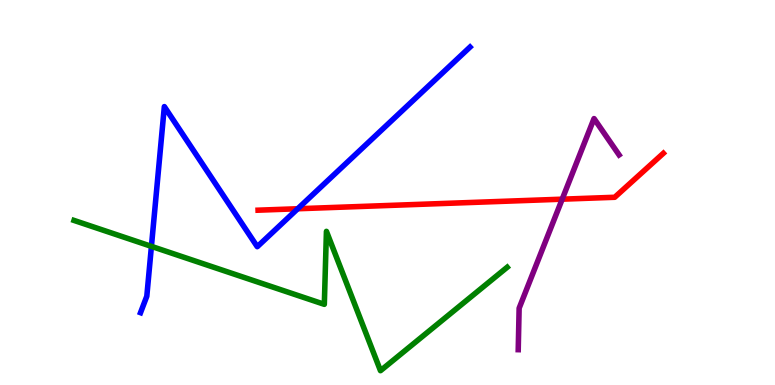[{'lines': ['blue', 'red'], 'intersections': [{'x': 3.84, 'y': 4.58}]}, {'lines': ['green', 'red'], 'intersections': []}, {'lines': ['purple', 'red'], 'intersections': [{'x': 7.25, 'y': 4.83}]}, {'lines': ['blue', 'green'], 'intersections': [{'x': 1.95, 'y': 3.6}]}, {'lines': ['blue', 'purple'], 'intersections': []}, {'lines': ['green', 'purple'], 'intersections': []}]